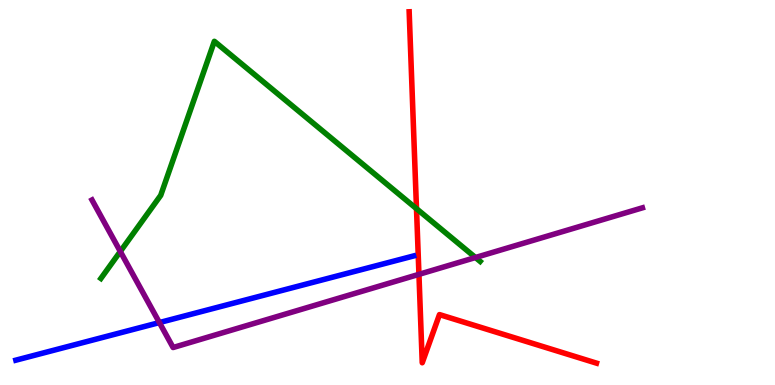[{'lines': ['blue', 'red'], 'intersections': []}, {'lines': ['green', 'red'], 'intersections': [{'x': 5.37, 'y': 4.58}]}, {'lines': ['purple', 'red'], 'intersections': [{'x': 5.41, 'y': 2.87}]}, {'lines': ['blue', 'green'], 'intersections': []}, {'lines': ['blue', 'purple'], 'intersections': [{'x': 2.06, 'y': 1.62}]}, {'lines': ['green', 'purple'], 'intersections': [{'x': 1.55, 'y': 3.47}, {'x': 6.14, 'y': 3.31}]}]